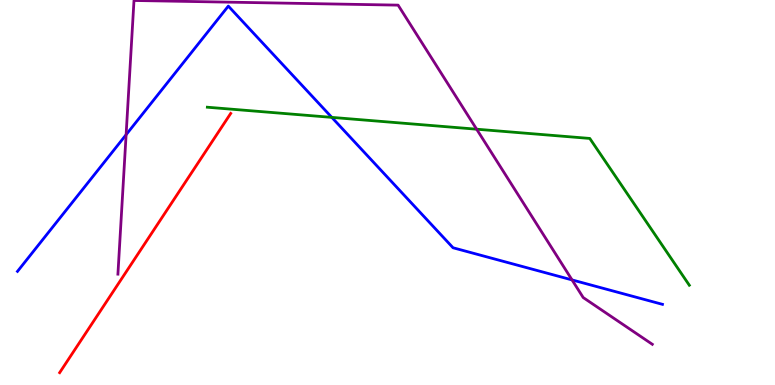[{'lines': ['blue', 'red'], 'intersections': []}, {'lines': ['green', 'red'], 'intersections': []}, {'lines': ['purple', 'red'], 'intersections': []}, {'lines': ['blue', 'green'], 'intersections': [{'x': 4.28, 'y': 6.95}]}, {'lines': ['blue', 'purple'], 'intersections': [{'x': 1.63, 'y': 6.5}, {'x': 7.38, 'y': 2.73}]}, {'lines': ['green', 'purple'], 'intersections': [{'x': 6.15, 'y': 6.64}]}]